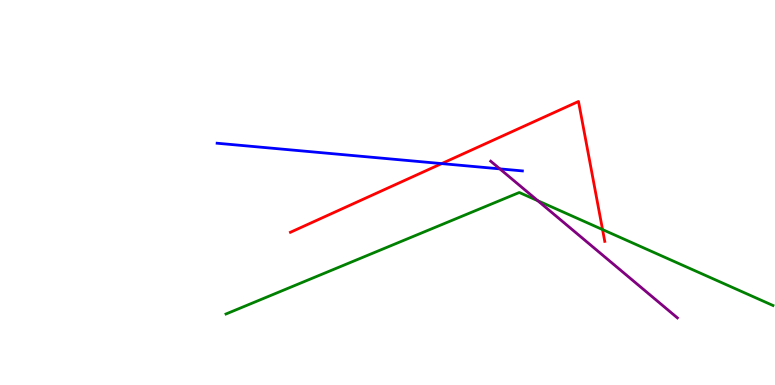[{'lines': ['blue', 'red'], 'intersections': [{'x': 5.7, 'y': 5.75}]}, {'lines': ['green', 'red'], 'intersections': [{'x': 7.77, 'y': 4.04}]}, {'lines': ['purple', 'red'], 'intersections': []}, {'lines': ['blue', 'green'], 'intersections': []}, {'lines': ['blue', 'purple'], 'intersections': [{'x': 6.45, 'y': 5.61}]}, {'lines': ['green', 'purple'], 'intersections': [{'x': 6.94, 'y': 4.79}]}]